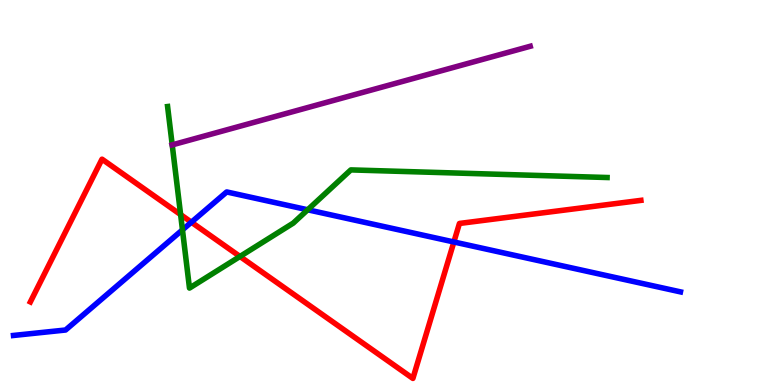[{'lines': ['blue', 'red'], 'intersections': [{'x': 2.47, 'y': 4.23}, {'x': 5.86, 'y': 3.71}]}, {'lines': ['green', 'red'], 'intersections': [{'x': 2.33, 'y': 4.43}, {'x': 3.1, 'y': 3.34}]}, {'lines': ['purple', 'red'], 'intersections': []}, {'lines': ['blue', 'green'], 'intersections': [{'x': 2.35, 'y': 4.03}, {'x': 3.97, 'y': 4.55}]}, {'lines': ['blue', 'purple'], 'intersections': []}, {'lines': ['green', 'purple'], 'intersections': [{'x': 2.22, 'y': 6.24}]}]